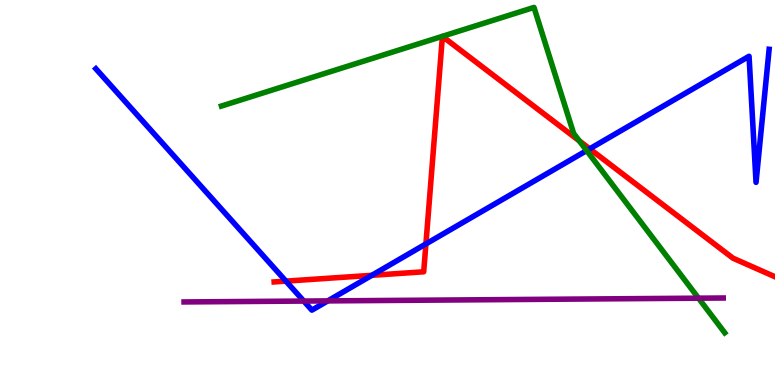[{'lines': ['blue', 'red'], 'intersections': [{'x': 3.69, 'y': 2.7}, {'x': 4.8, 'y': 2.85}, {'x': 5.5, 'y': 3.66}, {'x': 7.61, 'y': 6.13}]}, {'lines': ['green', 'red'], 'intersections': [{'x': 7.47, 'y': 6.34}]}, {'lines': ['purple', 'red'], 'intersections': []}, {'lines': ['blue', 'green'], 'intersections': [{'x': 7.57, 'y': 6.09}]}, {'lines': ['blue', 'purple'], 'intersections': [{'x': 3.92, 'y': 2.18}, {'x': 4.23, 'y': 2.18}]}, {'lines': ['green', 'purple'], 'intersections': [{'x': 9.01, 'y': 2.26}]}]